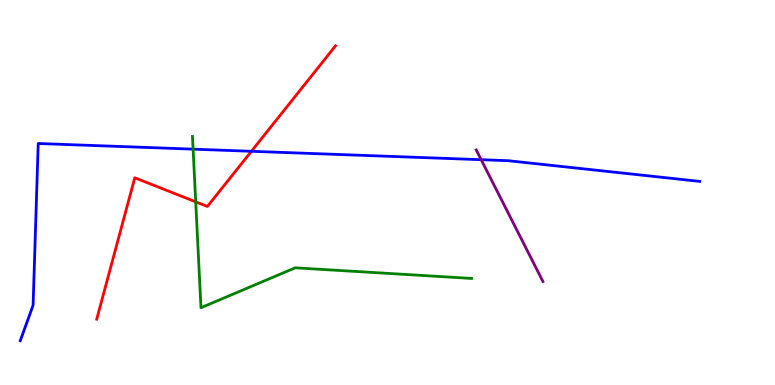[{'lines': ['blue', 'red'], 'intersections': [{'x': 3.24, 'y': 6.07}]}, {'lines': ['green', 'red'], 'intersections': [{'x': 2.53, 'y': 4.76}]}, {'lines': ['purple', 'red'], 'intersections': []}, {'lines': ['blue', 'green'], 'intersections': [{'x': 2.49, 'y': 6.13}]}, {'lines': ['blue', 'purple'], 'intersections': [{'x': 6.21, 'y': 5.85}]}, {'lines': ['green', 'purple'], 'intersections': []}]